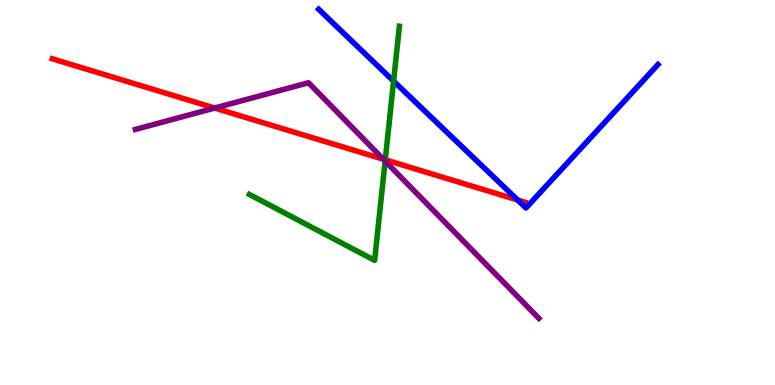[{'lines': ['blue', 'red'], 'intersections': [{'x': 6.68, 'y': 4.81}]}, {'lines': ['green', 'red'], 'intersections': [{'x': 4.97, 'y': 5.85}]}, {'lines': ['purple', 'red'], 'intersections': [{'x': 2.77, 'y': 7.19}, {'x': 4.95, 'y': 5.86}]}, {'lines': ['blue', 'green'], 'intersections': [{'x': 5.08, 'y': 7.89}]}, {'lines': ['blue', 'purple'], 'intersections': []}, {'lines': ['green', 'purple'], 'intersections': [{'x': 4.97, 'y': 5.82}]}]